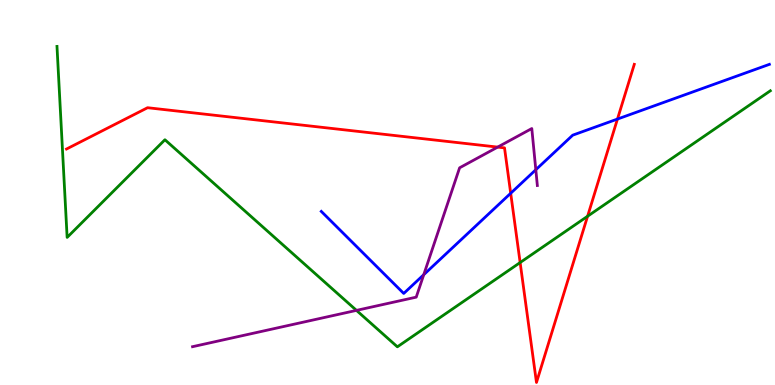[{'lines': ['blue', 'red'], 'intersections': [{'x': 6.59, 'y': 4.98}, {'x': 7.97, 'y': 6.91}]}, {'lines': ['green', 'red'], 'intersections': [{'x': 6.71, 'y': 3.18}, {'x': 7.58, 'y': 4.38}]}, {'lines': ['purple', 'red'], 'intersections': [{'x': 6.42, 'y': 6.18}]}, {'lines': ['blue', 'green'], 'intersections': []}, {'lines': ['blue', 'purple'], 'intersections': [{'x': 5.47, 'y': 2.86}, {'x': 6.91, 'y': 5.59}]}, {'lines': ['green', 'purple'], 'intersections': [{'x': 4.6, 'y': 1.94}]}]